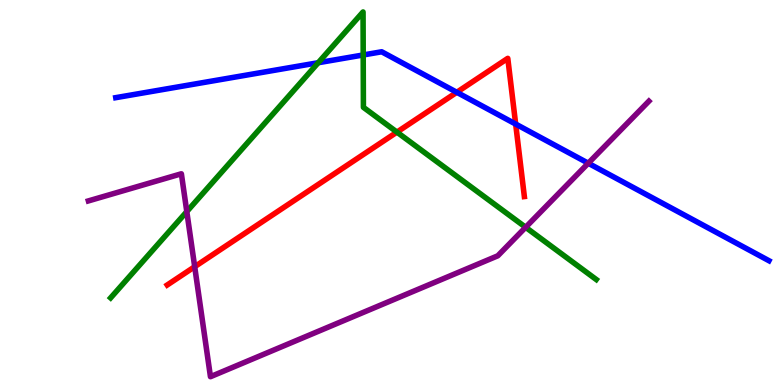[{'lines': ['blue', 'red'], 'intersections': [{'x': 5.89, 'y': 7.6}, {'x': 6.65, 'y': 6.78}]}, {'lines': ['green', 'red'], 'intersections': [{'x': 5.12, 'y': 6.57}]}, {'lines': ['purple', 'red'], 'intersections': [{'x': 2.51, 'y': 3.07}]}, {'lines': ['blue', 'green'], 'intersections': [{'x': 4.11, 'y': 8.37}, {'x': 4.69, 'y': 8.57}]}, {'lines': ['blue', 'purple'], 'intersections': [{'x': 7.59, 'y': 5.76}]}, {'lines': ['green', 'purple'], 'intersections': [{'x': 2.41, 'y': 4.5}, {'x': 6.78, 'y': 4.1}]}]